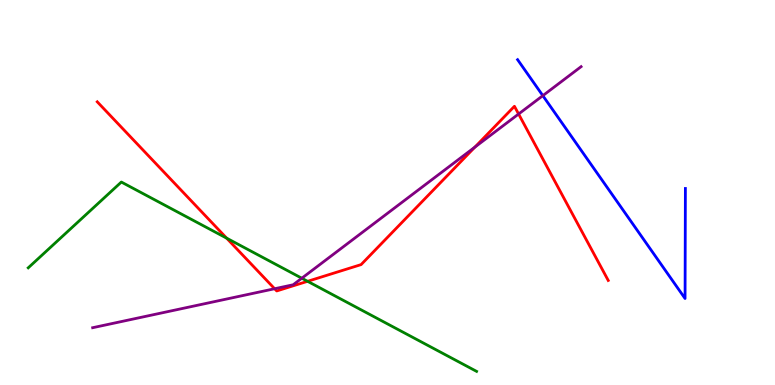[{'lines': ['blue', 'red'], 'intersections': []}, {'lines': ['green', 'red'], 'intersections': [{'x': 2.92, 'y': 3.81}, {'x': 3.97, 'y': 2.69}]}, {'lines': ['purple', 'red'], 'intersections': [{'x': 3.54, 'y': 2.5}, {'x': 6.13, 'y': 6.18}, {'x': 6.69, 'y': 7.04}]}, {'lines': ['blue', 'green'], 'intersections': []}, {'lines': ['blue', 'purple'], 'intersections': [{'x': 7.0, 'y': 7.52}]}, {'lines': ['green', 'purple'], 'intersections': [{'x': 3.89, 'y': 2.77}]}]